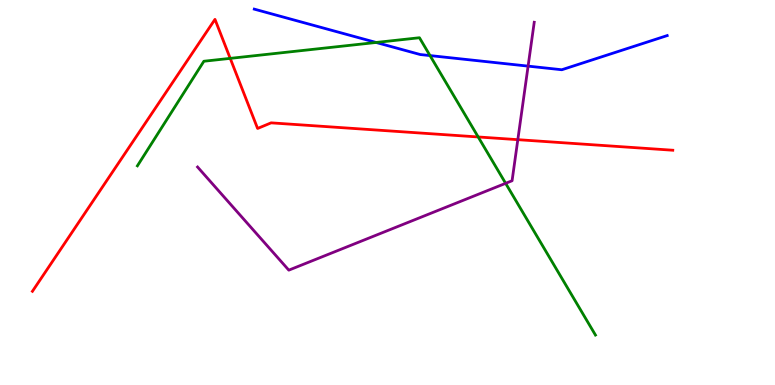[{'lines': ['blue', 'red'], 'intersections': []}, {'lines': ['green', 'red'], 'intersections': [{'x': 2.97, 'y': 8.48}, {'x': 6.17, 'y': 6.44}]}, {'lines': ['purple', 'red'], 'intersections': [{'x': 6.68, 'y': 6.37}]}, {'lines': ['blue', 'green'], 'intersections': [{'x': 4.85, 'y': 8.9}, {'x': 5.55, 'y': 8.56}]}, {'lines': ['blue', 'purple'], 'intersections': [{'x': 6.81, 'y': 8.28}]}, {'lines': ['green', 'purple'], 'intersections': [{'x': 6.52, 'y': 5.24}]}]